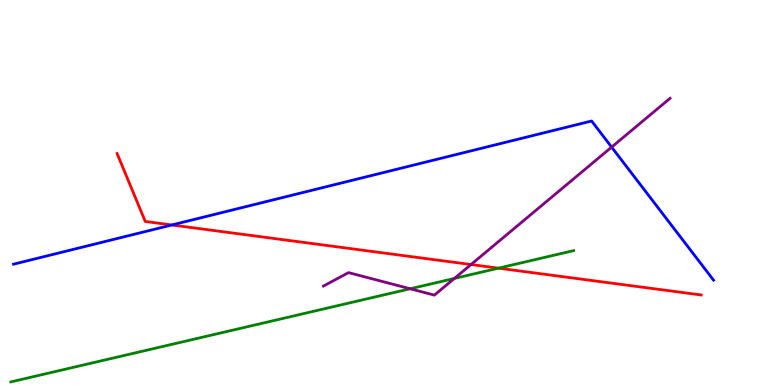[{'lines': ['blue', 'red'], 'intersections': [{'x': 2.22, 'y': 4.16}]}, {'lines': ['green', 'red'], 'intersections': [{'x': 6.43, 'y': 3.03}]}, {'lines': ['purple', 'red'], 'intersections': [{'x': 6.08, 'y': 3.13}]}, {'lines': ['blue', 'green'], 'intersections': []}, {'lines': ['blue', 'purple'], 'intersections': [{'x': 7.89, 'y': 6.18}]}, {'lines': ['green', 'purple'], 'intersections': [{'x': 5.29, 'y': 2.5}, {'x': 5.86, 'y': 2.77}]}]